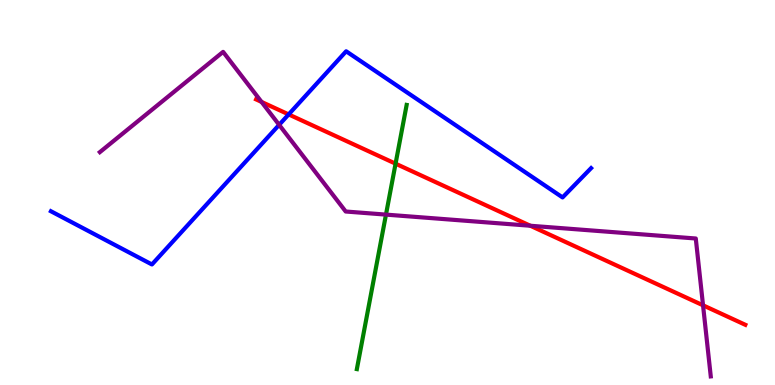[{'lines': ['blue', 'red'], 'intersections': [{'x': 3.72, 'y': 7.03}]}, {'lines': ['green', 'red'], 'intersections': [{'x': 5.1, 'y': 5.75}]}, {'lines': ['purple', 'red'], 'intersections': [{'x': 3.37, 'y': 7.35}, {'x': 6.84, 'y': 4.14}, {'x': 9.07, 'y': 2.07}]}, {'lines': ['blue', 'green'], 'intersections': []}, {'lines': ['blue', 'purple'], 'intersections': [{'x': 3.6, 'y': 6.76}]}, {'lines': ['green', 'purple'], 'intersections': [{'x': 4.98, 'y': 4.43}]}]